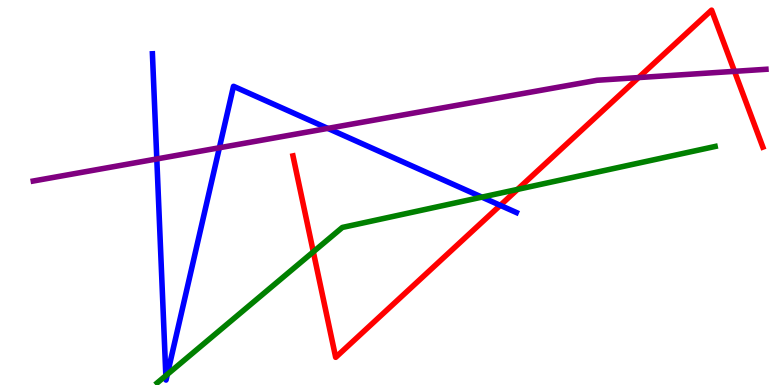[{'lines': ['blue', 'red'], 'intersections': [{'x': 6.45, 'y': 4.67}]}, {'lines': ['green', 'red'], 'intersections': [{'x': 4.04, 'y': 3.46}, {'x': 6.68, 'y': 5.08}]}, {'lines': ['purple', 'red'], 'intersections': [{'x': 8.24, 'y': 7.99}, {'x': 9.48, 'y': 8.15}]}, {'lines': ['blue', 'green'], 'intersections': [{'x': 2.14, 'y': 0.243}, {'x': 2.16, 'y': 0.276}, {'x': 6.22, 'y': 4.88}]}, {'lines': ['blue', 'purple'], 'intersections': [{'x': 2.02, 'y': 5.87}, {'x': 2.83, 'y': 6.16}, {'x': 4.23, 'y': 6.67}]}, {'lines': ['green', 'purple'], 'intersections': []}]